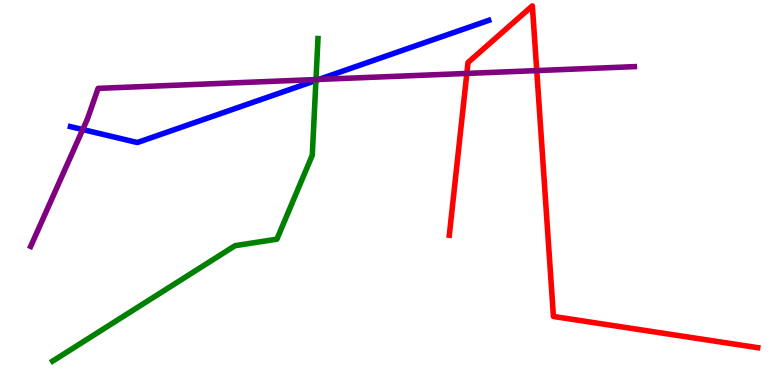[{'lines': ['blue', 'red'], 'intersections': []}, {'lines': ['green', 'red'], 'intersections': []}, {'lines': ['purple', 'red'], 'intersections': [{'x': 6.02, 'y': 8.09}, {'x': 6.93, 'y': 8.17}]}, {'lines': ['blue', 'green'], 'intersections': [{'x': 4.08, 'y': 7.91}]}, {'lines': ['blue', 'purple'], 'intersections': [{'x': 1.07, 'y': 6.64}, {'x': 4.11, 'y': 7.94}]}, {'lines': ['green', 'purple'], 'intersections': [{'x': 4.08, 'y': 7.93}]}]